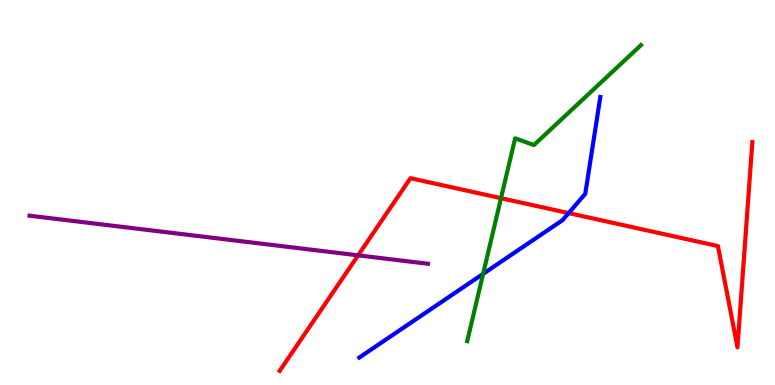[{'lines': ['blue', 'red'], 'intersections': [{'x': 7.34, 'y': 4.46}]}, {'lines': ['green', 'red'], 'intersections': [{'x': 6.46, 'y': 4.85}]}, {'lines': ['purple', 'red'], 'intersections': [{'x': 4.62, 'y': 3.37}]}, {'lines': ['blue', 'green'], 'intersections': [{'x': 6.23, 'y': 2.89}]}, {'lines': ['blue', 'purple'], 'intersections': []}, {'lines': ['green', 'purple'], 'intersections': []}]